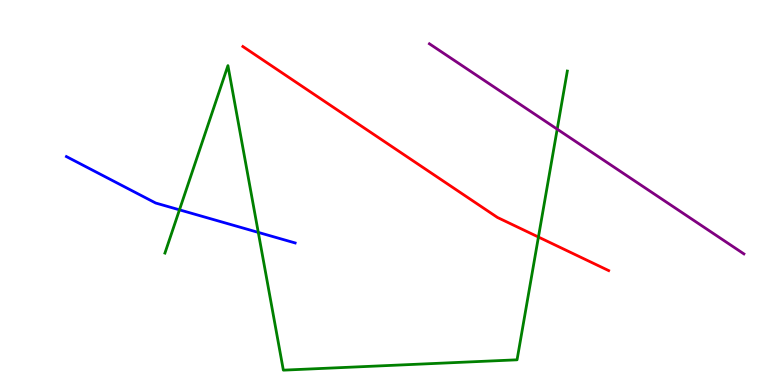[{'lines': ['blue', 'red'], 'intersections': []}, {'lines': ['green', 'red'], 'intersections': [{'x': 6.95, 'y': 3.84}]}, {'lines': ['purple', 'red'], 'intersections': []}, {'lines': ['blue', 'green'], 'intersections': [{'x': 2.32, 'y': 4.55}, {'x': 3.33, 'y': 3.96}]}, {'lines': ['blue', 'purple'], 'intersections': []}, {'lines': ['green', 'purple'], 'intersections': [{'x': 7.19, 'y': 6.65}]}]